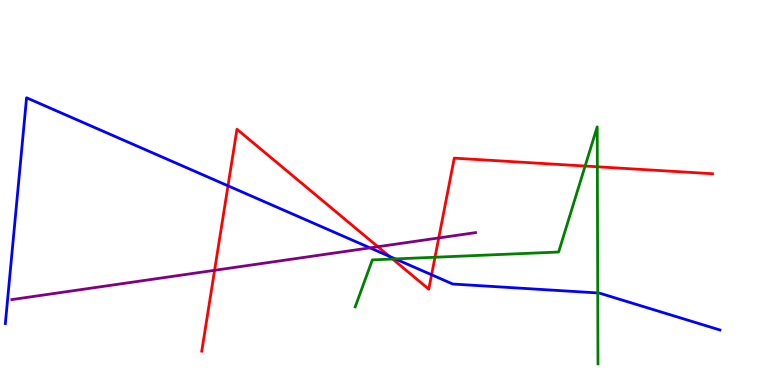[{'lines': ['blue', 'red'], 'intersections': [{'x': 2.94, 'y': 5.17}, {'x': 5.02, 'y': 3.34}, {'x': 5.57, 'y': 2.86}]}, {'lines': ['green', 'red'], 'intersections': [{'x': 5.07, 'y': 3.27}, {'x': 5.61, 'y': 3.32}, {'x': 7.55, 'y': 5.69}, {'x': 7.71, 'y': 5.67}]}, {'lines': ['purple', 'red'], 'intersections': [{'x': 2.77, 'y': 2.98}, {'x': 4.88, 'y': 3.59}, {'x': 5.66, 'y': 3.82}]}, {'lines': ['blue', 'green'], 'intersections': [{'x': 5.1, 'y': 3.27}, {'x': 7.71, 'y': 2.39}]}, {'lines': ['blue', 'purple'], 'intersections': [{'x': 4.77, 'y': 3.56}]}, {'lines': ['green', 'purple'], 'intersections': []}]